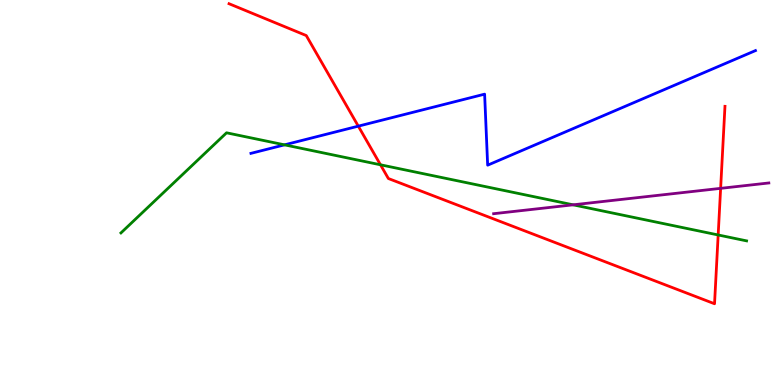[{'lines': ['blue', 'red'], 'intersections': [{'x': 4.62, 'y': 6.72}]}, {'lines': ['green', 'red'], 'intersections': [{'x': 4.91, 'y': 5.72}, {'x': 9.27, 'y': 3.9}]}, {'lines': ['purple', 'red'], 'intersections': [{'x': 9.3, 'y': 5.11}]}, {'lines': ['blue', 'green'], 'intersections': [{'x': 3.67, 'y': 6.24}]}, {'lines': ['blue', 'purple'], 'intersections': []}, {'lines': ['green', 'purple'], 'intersections': [{'x': 7.4, 'y': 4.68}]}]